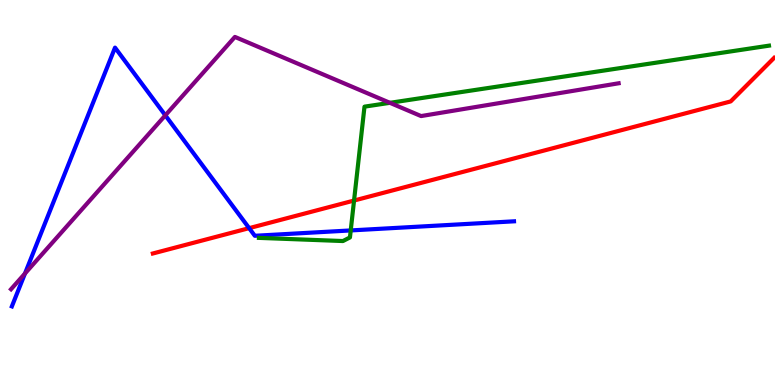[{'lines': ['blue', 'red'], 'intersections': [{'x': 3.21, 'y': 4.07}]}, {'lines': ['green', 'red'], 'intersections': [{'x': 4.57, 'y': 4.79}]}, {'lines': ['purple', 'red'], 'intersections': []}, {'lines': ['blue', 'green'], 'intersections': [{'x': 4.53, 'y': 4.01}]}, {'lines': ['blue', 'purple'], 'intersections': [{'x': 0.322, 'y': 2.9}, {'x': 2.13, 'y': 7.0}]}, {'lines': ['green', 'purple'], 'intersections': [{'x': 5.03, 'y': 7.33}]}]